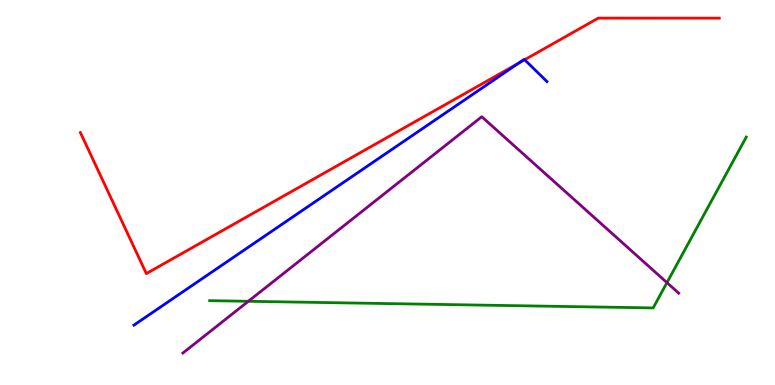[{'lines': ['blue', 'red'], 'intersections': [{'x': 6.69, 'y': 8.36}, {'x': 6.77, 'y': 8.45}]}, {'lines': ['green', 'red'], 'intersections': []}, {'lines': ['purple', 'red'], 'intersections': []}, {'lines': ['blue', 'green'], 'intersections': []}, {'lines': ['blue', 'purple'], 'intersections': []}, {'lines': ['green', 'purple'], 'intersections': [{'x': 3.2, 'y': 2.17}, {'x': 8.61, 'y': 2.66}]}]